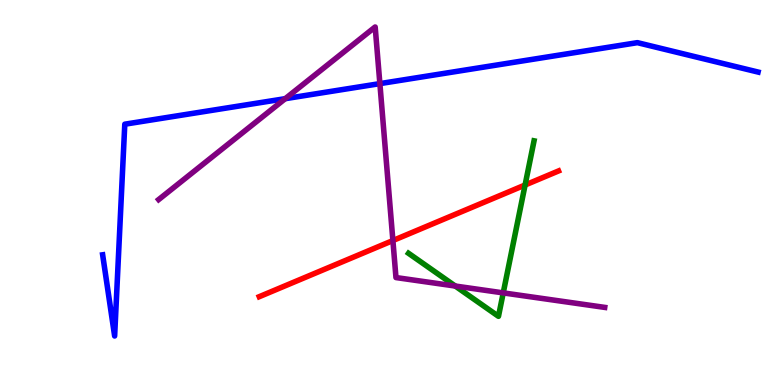[{'lines': ['blue', 'red'], 'intersections': []}, {'lines': ['green', 'red'], 'intersections': [{'x': 6.78, 'y': 5.19}]}, {'lines': ['purple', 'red'], 'intersections': [{'x': 5.07, 'y': 3.75}]}, {'lines': ['blue', 'green'], 'intersections': []}, {'lines': ['blue', 'purple'], 'intersections': [{'x': 3.68, 'y': 7.44}, {'x': 4.9, 'y': 7.83}]}, {'lines': ['green', 'purple'], 'intersections': [{'x': 5.87, 'y': 2.57}, {'x': 6.49, 'y': 2.39}]}]